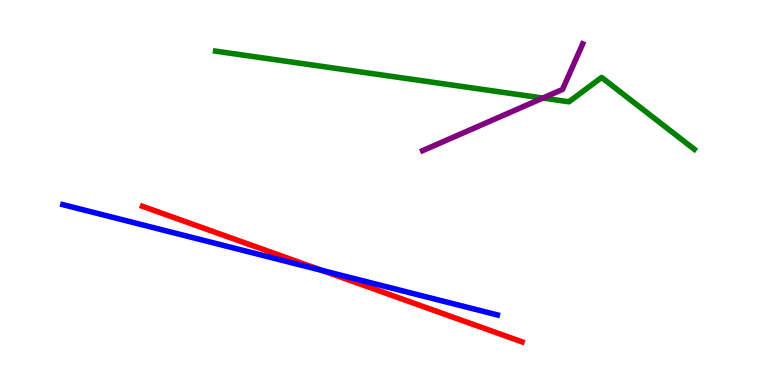[{'lines': ['blue', 'red'], 'intersections': [{'x': 4.16, 'y': 2.98}]}, {'lines': ['green', 'red'], 'intersections': []}, {'lines': ['purple', 'red'], 'intersections': []}, {'lines': ['blue', 'green'], 'intersections': []}, {'lines': ['blue', 'purple'], 'intersections': []}, {'lines': ['green', 'purple'], 'intersections': [{'x': 7.0, 'y': 7.45}]}]